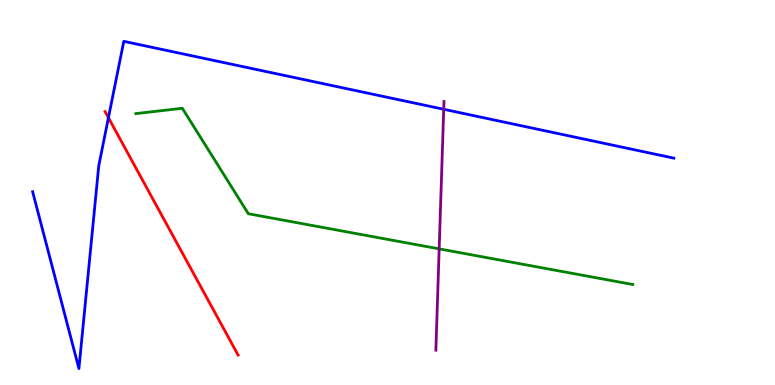[{'lines': ['blue', 'red'], 'intersections': [{'x': 1.4, 'y': 6.94}]}, {'lines': ['green', 'red'], 'intersections': []}, {'lines': ['purple', 'red'], 'intersections': []}, {'lines': ['blue', 'green'], 'intersections': []}, {'lines': ['blue', 'purple'], 'intersections': [{'x': 5.73, 'y': 7.16}]}, {'lines': ['green', 'purple'], 'intersections': [{'x': 5.67, 'y': 3.54}]}]